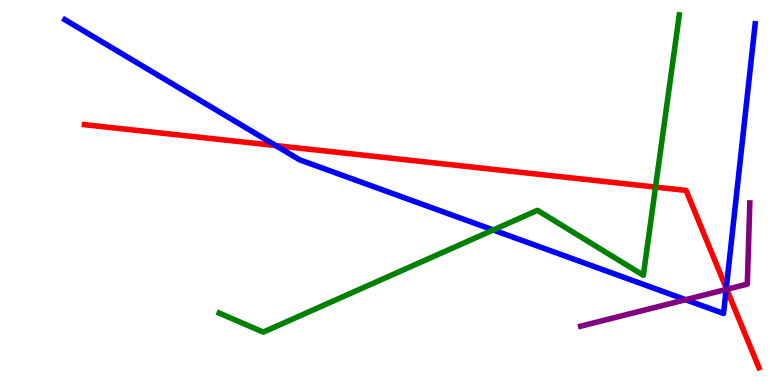[{'lines': ['blue', 'red'], 'intersections': [{'x': 3.56, 'y': 6.22}, {'x': 9.37, 'y': 2.51}]}, {'lines': ['green', 'red'], 'intersections': [{'x': 8.46, 'y': 5.14}]}, {'lines': ['purple', 'red'], 'intersections': [{'x': 9.38, 'y': 2.49}]}, {'lines': ['blue', 'green'], 'intersections': [{'x': 6.36, 'y': 4.03}]}, {'lines': ['blue', 'purple'], 'intersections': [{'x': 8.85, 'y': 2.22}, {'x': 9.37, 'y': 2.48}]}, {'lines': ['green', 'purple'], 'intersections': []}]